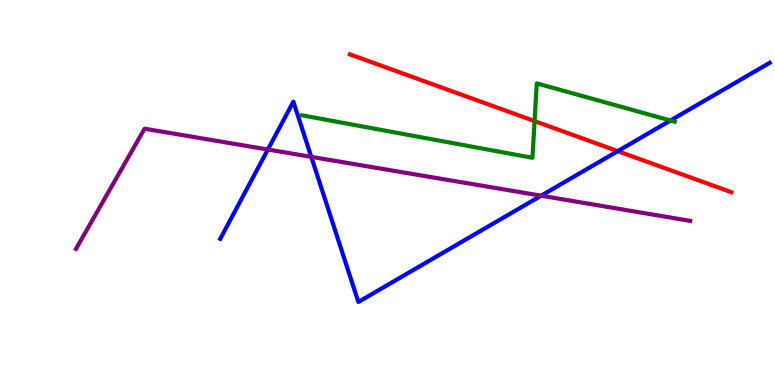[{'lines': ['blue', 'red'], 'intersections': [{'x': 7.97, 'y': 6.07}]}, {'lines': ['green', 'red'], 'intersections': [{'x': 6.9, 'y': 6.85}]}, {'lines': ['purple', 'red'], 'intersections': []}, {'lines': ['blue', 'green'], 'intersections': [{'x': 8.65, 'y': 6.87}]}, {'lines': ['blue', 'purple'], 'intersections': [{'x': 3.46, 'y': 6.12}, {'x': 4.02, 'y': 5.93}, {'x': 6.98, 'y': 4.92}]}, {'lines': ['green', 'purple'], 'intersections': []}]